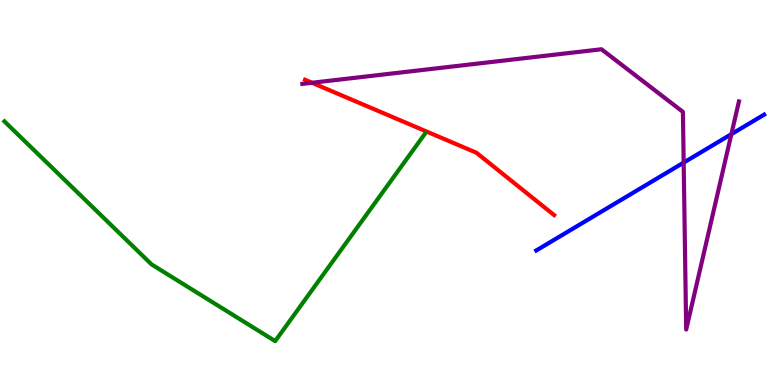[{'lines': ['blue', 'red'], 'intersections': []}, {'lines': ['green', 'red'], 'intersections': []}, {'lines': ['purple', 'red'], 'intersections': [{'x': 4.03, 'y': 7.85}]}, {'lines': ['blue', 'green'], 'intersections': []}, {'lines': ['blue', 'purple'], 'intersections': [{'x': 8.82, 'y': 5.78}, {'x': 9.44, 'y': 6.52}]}, {'lines': ['green', 'purple'], 'intersections': []}]